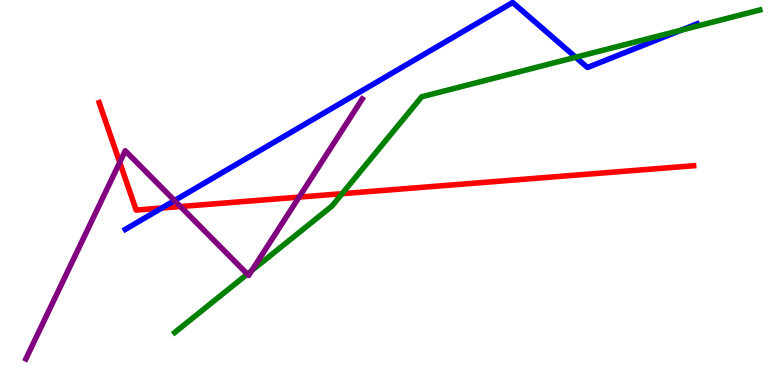[{'lines': ['blue', 'red'], 'intersections': [{'x': 2.09, 'y': 4.6}]}, {'lines': ['green', 'red'], 'intersections': [{'x': 4.41, 'y': 4.97}]}, {'lines': ['purple', 'red'], 'intersections': [{'x': 1.54, 'y': 5.78}, {'x': 2.33, 'y': 4.64}, {'x': 3.86, 'y': 4.88}]}, {'lines': ['blue', 'green'], 'intersections': [{'x': 7.43, 'y': 8.51}, {'x': 8.79, 'y': 9.22}]}, {'lines': ['blue', 'purple'], 'intersections': [{'x': 2.25, 'y': 4.79}]}, {'lines': ['green', 'purple'], 'intersections': [{'x': 3.19, 'y': 2.88}, {'x': 3.25, 'y': 2.97}]}]